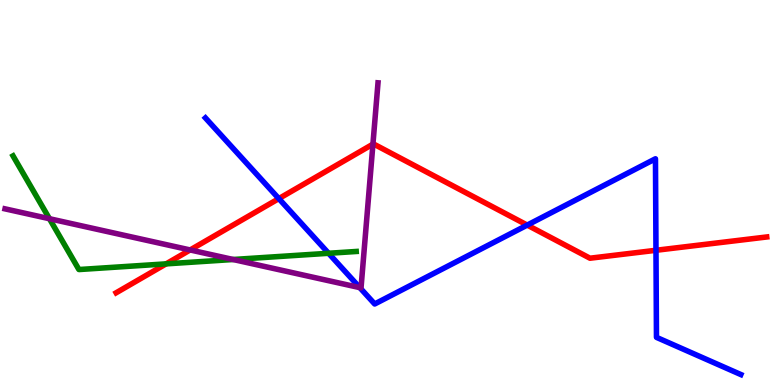[{'lines': ['blue', 'red'], 'intersections': [{'x': 3.6, 'y': 4.84}, {'x': 6.8, 'y': 4.15}, {'x': 8.46, 'y': 3.5}]}, {'lines': ['green', 'red'], 'intersections': [{'x': 2.14, 'y': 3.15}]}, {'lines': ['purple', 'red'], 'intersections': [{'x': 2.45, 'y': 3.51}, {'x': 4.81, 'y': 6.26}]}, {'lines': ['blue', 'green'], 'intersections': [{'x': 4.24, 'y': 3.42}]}, {'lines': ['blue', 'purple'], 'intersections': [{'x': 4.64, 'y': 2.53}]}, {'lines': ['green', 'purple'], 'intersections': [{'x': 0.638, 'y': 4.32}, {'x': 3.01, 'y': 3.26}]}]